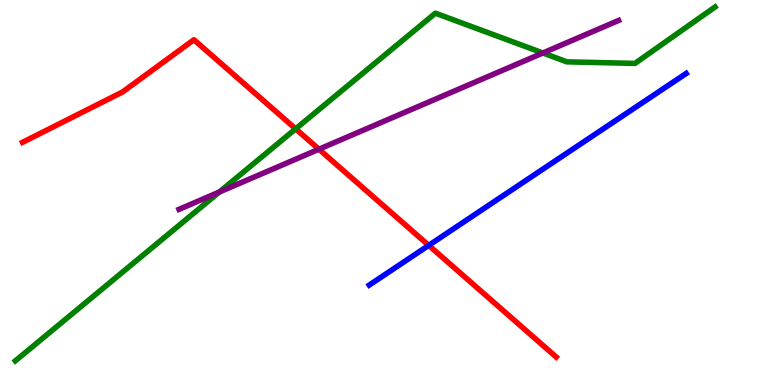[{'lines': ['blue', 'red'], 'intersections': [{'x': 5.53, 'y': 3.63}]}, {'lines': ['green', 'red'], 'intersections': [{'x': 3.82, 'y': 6.65}]}, {'lines': ['purple', 'red'], 'intersections': [{'x': 4.12, 'y': 6.12}]}, {'lines': ['blue', 'green'], 'intersections': []}, {'lines': ['blue', 'purple'], 'intersections': []}, {'lines': ['green', 'purple'], 'intersections': [{'x': 2.83, 'y': 5.01}, {'x': 7.01, 'y': 8.62}]}]